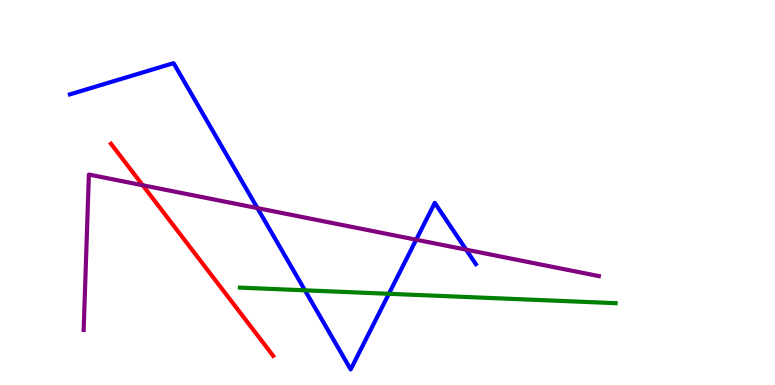[{'lines': ['blue', 'red'], 'intersections': []}, {'lines': ['green', 'red'], 'intersections': []}, {'lines': ['purple', 'red'], 'intersections': [{'x': 1.84, 'y': 5.19}]}, {'lines': ['blue', 'green'], 'intersections': [{'x': 3.93, 'y': 2.46}, {'x': 5.02, 'y': 2.37}]}, {'lines': ['blue', 'purple'], 'intersections': [{'x': 3.32, 'y': 4.59}, {'x': 5.37, 'y': 3.77}, {'x': 6.01, 'y': 3.52}]}, {'lines': ['green', 'purple'], 'intersections': []}]